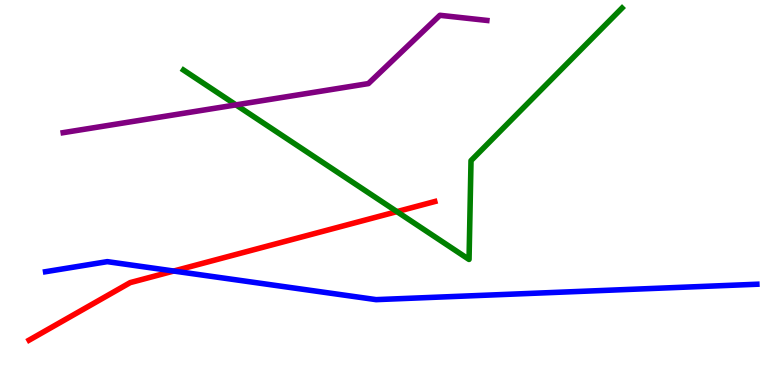[{'lines': ['blue', 'red'], 'intersections': [{'x': 2.24, 'y': 2.96}]}, {'lines': ['green', 'red'], 'intersections': [{'x': 5.12, 'y': 4.5}]}, {'lines': ['purple', 'red'], 'intersections': []}, {'lines': ['blue', 'green'], 'intersections': []}, {'lines': ['blue', 'purple'], 'intersections': []}, {'lines': ['green', 'purple'], 'intersections': [{'x': 3.05, 'y': 7.28}]}]